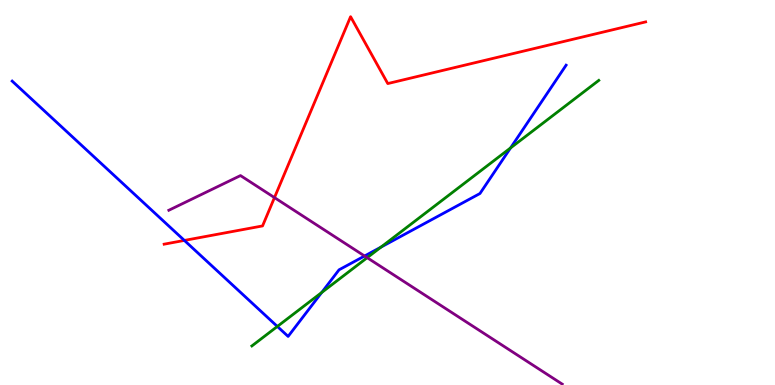[{'lines': ['blue', 'red'], 'intersections': [{'x': 2.38, 'y': 3.76}]}, {'lines': ['green', 'red'], 'intersections': []}, {'lines': ['purple', 'red'], 'intersections': [{'x': 3.54, 'y': 4.87}]}, {'lines': ['blue', 'green'], 'intersections': [{'x': 3.58, 'y': 1.52}, {'x': 4.15, 'y': 2.4}, {'x': 4.92, 'y': 3.58}, {'x': 6.59, 'y': 6.16}]}, {'lines': ['blue', 'purple'], 'intersections': [{'x': 4.7, 'y': 3.35}]}, {'lines': ['green', 'purple'], 'intersections': [{'x': 4.74, 'y': 3.31}]}]